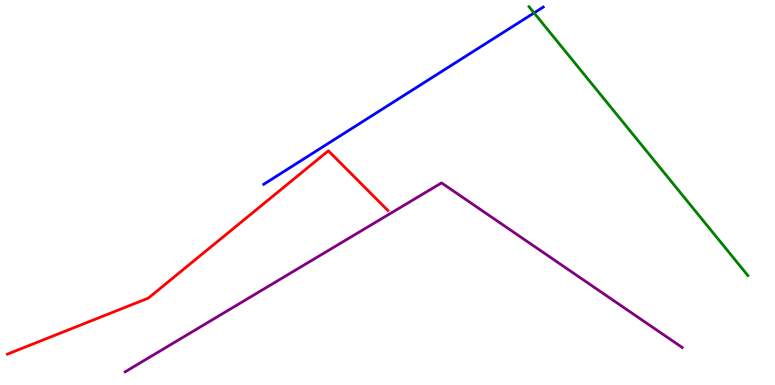[{'lines': ['blue', 'red'], 'intersections': []}, {'lines': ['green', 'red'], 'intersections': []}, {'lines': ['purple', 'red'], 'intersections': []}, {'lines': ['blue', 'green'], 'intersections': [{'x': 6.89, 'y': 9.66}]}, {'lines': ['blue', 'purple'], 'intersections': []}, {'lines': ['green', 'purple'], 'intersections': []}]